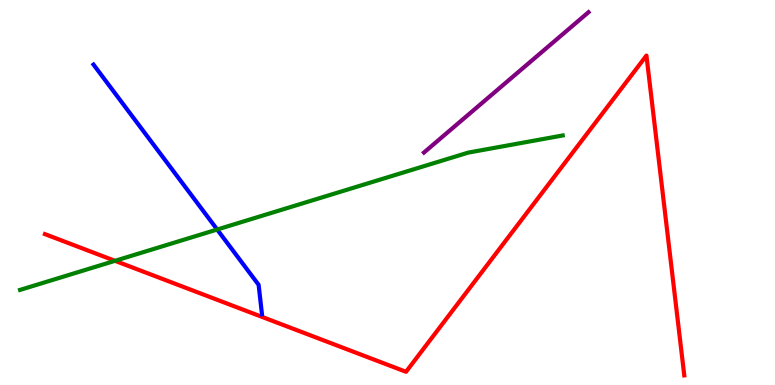[{'lines': ['blue', 'red'], 'intersections': []}, {'lines': ['green', 'red'], 'intersections': [{'x': 1.48, 'y': 3.23}]}, {'lines': ['purple', 'red'], 'intersections': []}, {'lines': ['blue', 'green'], 'intersections': [{'x': 2.8, 'y': 4.04}]}, {'lines': ['blue', 'purple'], 'intersections': []}, {'lines': ['green', 'purple'], 'intersections': []}]